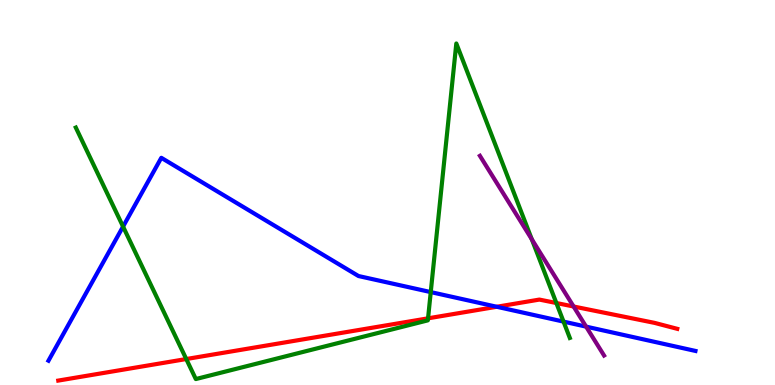[{'lines': ['blue', 'red'], 'intersections': [{'x': 6.41, 'y': 2.03}]}, {'lines': ['green', 'red'], 'intersections': [{'x': 2.4, 'y': 0.674}, {'x': 5.52, 'y': 1.73}, {'x': 7.18, 'y': 2.13}]}, {'lines': ['purple', 'red'], 'intersections': [{'x': 7.4, 'y': 2.04}]}, {'lines': ['blue', 'green'], 'intersections': [{'x': 1.59, 'y': 4.11}, {'x': 5.56, 'y': 2.41}, {'x': 7.27, 'y': 1.65}]}, {'lines': ['blue', 'purple'], 'intersections': [{'x': 7.56, 'y': 1.52}]}, {'lines': ['green', 'purple'], 'intersections': [{'x': 6.86, 'y': 3.78}]}]